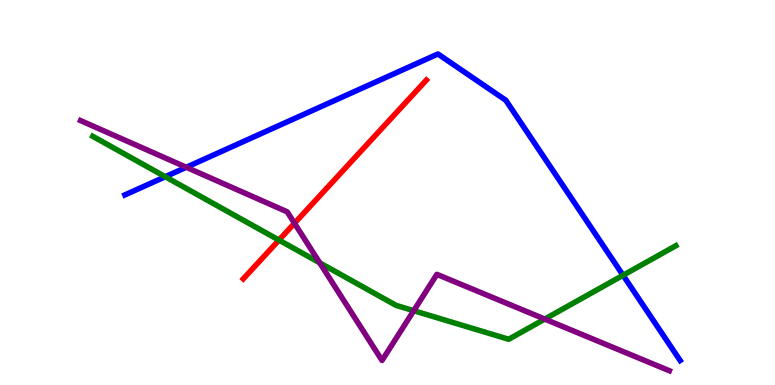[{'lines': ['blue', 'red'], 'intersections': []}, {'lines': ['green', 'red'], 'intersections': [{'x': 3.6, 'y': 3.76}]}, {'lines': ['purple', 'red'], 'intersections': [{'x': 3.8, 'y': 4.2}]}, {'lines': ['blue', 'green'], 'intersections': [{'x': 2.13, 'y': 5.41}, {'x': 8.04, 'y': 2.85}]}, {'lines': ['blue', 'purple'], 'intersections': [{'x': 2.4, 'y': 5.66}]}, {'lines': ['green', 'purple'], 'intersections': [{'x': 4.13, 'y': 3.17}, {'x': 5.34, 'y': 1.93}, {'x': 7.03, 'y': 1.71}]}]